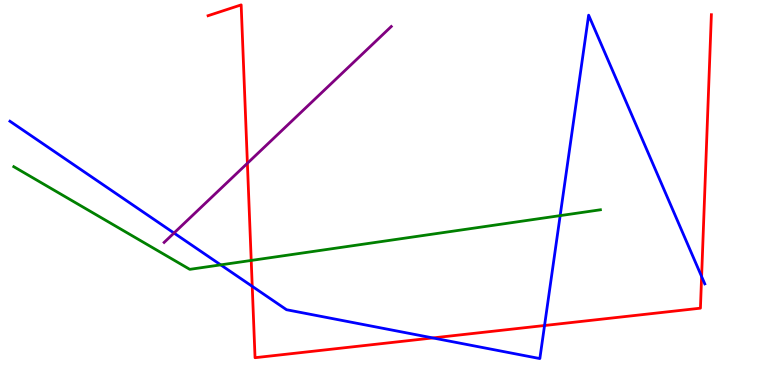[{'lines': ['blue', 'red'], 'intersections': [{'x': 3.25, 'y': 2.56}, {'x': 5.58, 'y': 1.22}, {'x': 7.03, 'y': 1.55}, {'x': 9.05, 'y': 2.82}]}, {'lines': ['green', 'red'], 'intersections': [{'x': 3.24, 'y': 3.24}]}, {'lines': ['purple', 'red'], 'intersections': [{'x': 3.19, 'y': 5.76}]}, {'lines': ['blue', 'green'], 'intersections': [{'x': 2.85, 'y': 3.12}, {'x': 7.23, 'y': 4.4}]}, {'lines': ['blue', 'purple'], 'intersections': [{'x': 2.25, 'y': 3.95}]}, {'lines': ['green', 'purple'], 'intersections': []}]